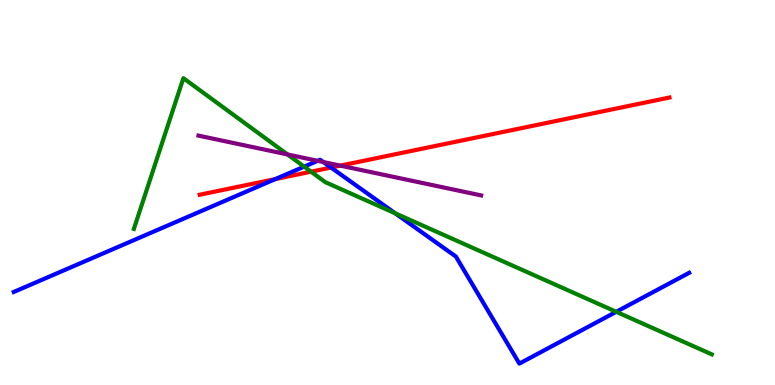[{'lines': ['blue', 'red'], 'intersections': [{'x': 3.55, 'y': 5.35}, {'x': 4.27, 'y': 5.65}]}, {'lines': ['green', 'red'], 'intersections': [{'x': 4.01, 'y': 5.54}]}, {'lines': ['purple', 'red'], 'intersections': [{'x': 4.39, 'y': 5.7}]}, {'lines': ['blue', 'green'], 'intersections': [{'x': 3.92, 'y': 5.67}, {'x': 5.1, 'y': 4.46}, {'x': 7.95, 'y': 1.9}]}, {'lines': ['blue', 'purple'], 'intersections': [{'x': 4.1, 'y': 5.82}, {'x': 4.17, 'y': 5.79}]}, {'lines': ['green', 'purple'], 'intersections': [{'x': 3.71, 'y': 5.99}]}]